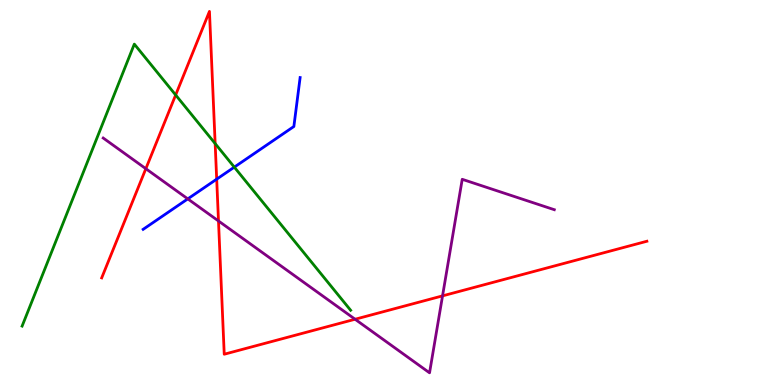[{'lines': ['blue', 'red'], 'intersections': [{'x': 2.8, 'y': 5.35}]}, {'lines': ['green', 'red'], 'intersections': [{'x': 2.27, 'y': 7.53}, {'x': 2.78, 'y': 6.27}]}, {'lines': ['purple', 'red'], 'intersections': [{'x': 1.88, 'y': 5.62}, {'x': 2.82, 'y': 4.26}, {'x': 4.58, 'y': 1.71}, {'x': 5.71, 'y': 2.32}]}, {'lines': ['blue', 'green'], 'intersections': [{'x': 3.02, 'y': 5.66}]}, {'lines': ['blue', 'purple'], 'intersections': [{'x': 2.42, 'y': 4.83}]}, {'lines': ['green', 'purple'], 'intersections': []}]